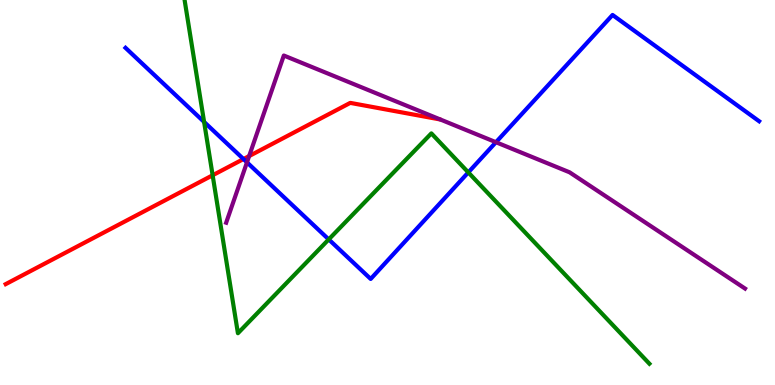[{'lines': ['blue', 'red'], 'intersections': [{'x': 3.14, 'y': 5.87}]}, {'lines': ['green', 'red'], 'intersections': [{'x': 2.74, 'y': 5.45}]}, {'lines': ['purple', 'red'], 'intersections': [{'x': 3.21, 'y': 5.95}]}, {'lines': ['blue', 'green'], 'intersections': [{'x': 2.63, 'y': 6.83}, {'x': 4.24, 'y': 3.78}, {'x': 6.04, 'y': 5.52}]}, {'lines': ['blue', 'purple'], 'intersections': [{'x': 3.19, 'y': 5.78}, {'x': 6.4, 'y': 6.31}]}, {'lines': ['green', 'purple'], 'intersections': []}]